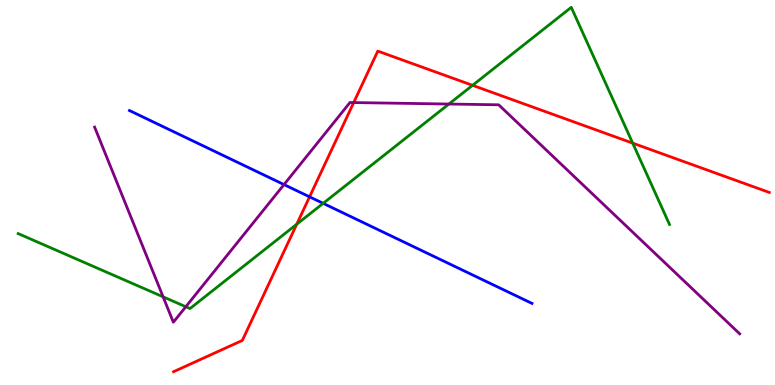[{'lines': ['blue', 'red'], 'intersections': [{'x': 3.99, 'y': 4.89}]}, {'lines': ['green', 'red'], 'intersections': [{'x': 3.83, 'y': 4.18}, {'x': 6.1, 'y': 7.78}, {'x': 8.16, 'y': 6.28}]}, {'lines': ['purple', 'red'], 'intersections': [{'x': 4.56, 'y': 7.34}]}, {'lines': ['blue', 'green'], 'intersections': [{'x': 4.17, 'y': 4.72}]}, {'lines': ['blue', 'purple'], 'intersections': [{'x': 3.66, 'y': 5.21}]}, {'lines': ['green', 'purple'], 'intersections': [{'x': 2.1, 'y': 2.29}, {'x': 2.4, 'y': 2.03}, {'x': 5.79, 'y': 7.3}]}]